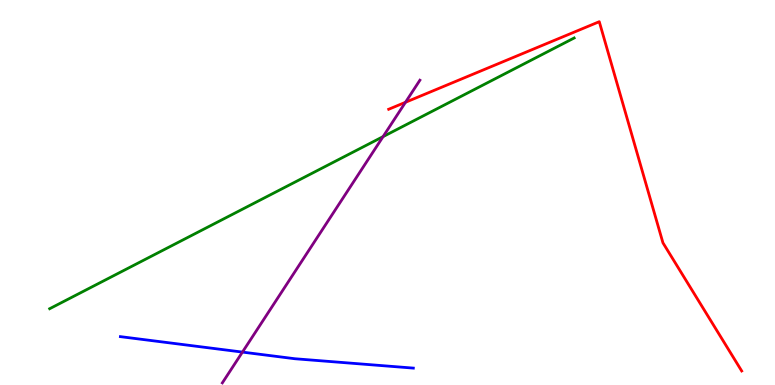[{'lines': ['blue', 'red'], 'intersections': []}, {'lines': ['green', 'red'], 'intersections': []}, {'lines': ['purple', 'red'], 'intersections': [{'x': 5.23, 'y': 7.34}]}, {'lines': ['blue', 'green'], 'intersections': []}, {'lines': ['blue', 'purple'], 'intersections': [{'x': 3.13, 'y': 0.855}]}, {'lines': ['green', 'purple'], 'intersections': [{'x': 4.94, 'y': 6.45}]}]